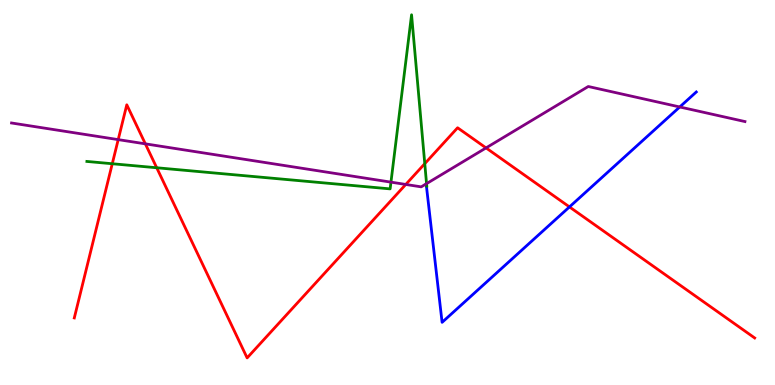[{'lines': ['blue', 'red'], 'intersections': [{'x': 7.35, 'y': 4.63}]}, {'lines': ['green', 'red'], 'intersections': [{'x': 1.45, 'y': 5.75}, {'x': 2.02, 'y': 5.64}, {'x': 5.48, 'y': 5.75}]}, {'lines': ['purple', 'red'], 'intersections': [{'x': 1.53, 'y': 6.37}, {'x': 1.88, 'y': 6.26}, {'x': 5.24, 'y': 5.21}, {'x': 6.27, 'y': 6.16}]}, {'lines': ['blue', 'green'], 'intersections': []}, {'lines': ['blue', 'purple'], 'intersections': [{'x': 8.77, 'y': 7.22}]}, {'lines': ['green', 'purple'], 'intersections': [{'x': 5.04, 'y': 5.27}, {'x': 5.5, 'y': 5.23}]}]